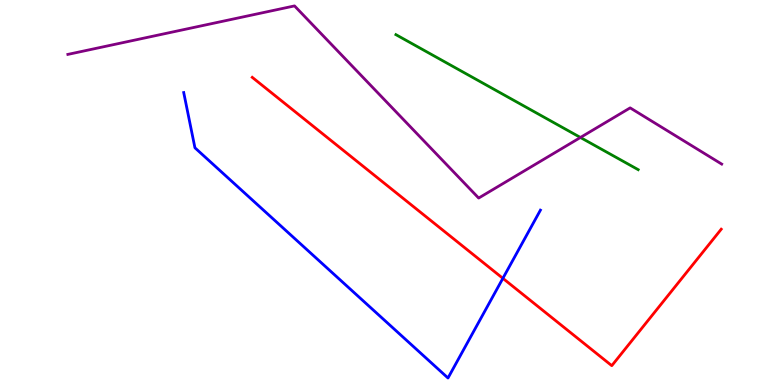[{'lines': ['blue', 'red'], 'intersections': [{'x': 6.49, 'y': 2.77}]}, {'lines': ['green', 'red'], 'intersections': []}, {'lines': ['purple', 'red'], 'intersections': []}, {'lines': ['blue', 'green'], 'intersections': []}, {'lines': ['blue', 'purple'], 'intersections': []}, {'lines': ['green', 'purple'], 'intersections': [{'x': 7.49, 'y': 6.43}]}]